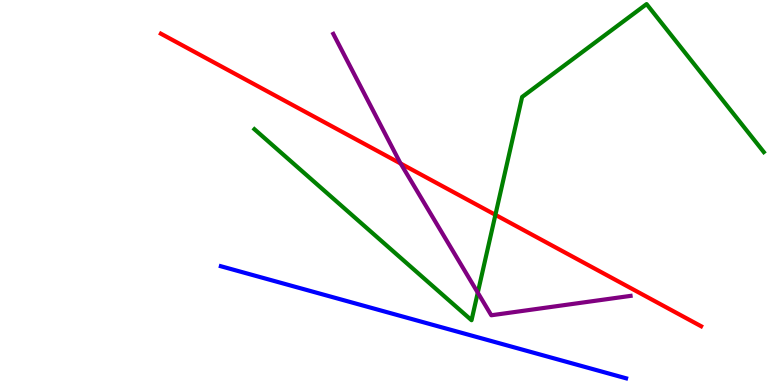[{'lines': ['blue', 'red'], 'intersections': []}, {'lines': ['green', 'red'], 'intersections': [{'x': 6.39, 'y': 4.42}]}, {'lines': ['purple', 'red'], 'intersections': [{'x': 5.17, 'y': 5.75}]}, {'lines': ['blue', 'green'], 'intersections': []}, {'lines': ['blue', 'purple'], 'intersections': []}, {'lines': ['green', 'purple'], 'intersections': [{'x': 6.16, 'y': 2.4}]}]